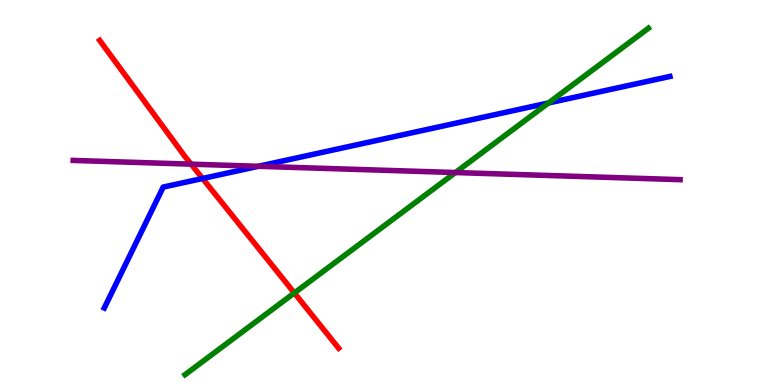[{'lines': ['blue', 'red'], 'intersections': [{'x': 2.61, 'y': 5.36}]}, {'lines': ['green', 'red'], 'intersections': [{'x': 3.8, 'y': 2.39}]}, {'lines': ['purple', 'red'], 'intersections': [{'x': 2.47, 'y': 5.74}]}, {'lines': ['blue', 'green'], 'intersections': [{'x': 7.08, 'y': 7.33}]}, {'lines': ['blue', 'purple'], 'intersections': [{'x': 3.33, 'y': 5.68}]}, {'lines': ['green', 'purple'], 'intersections': [{'x': 5.88, 'y': 5.52}]}]